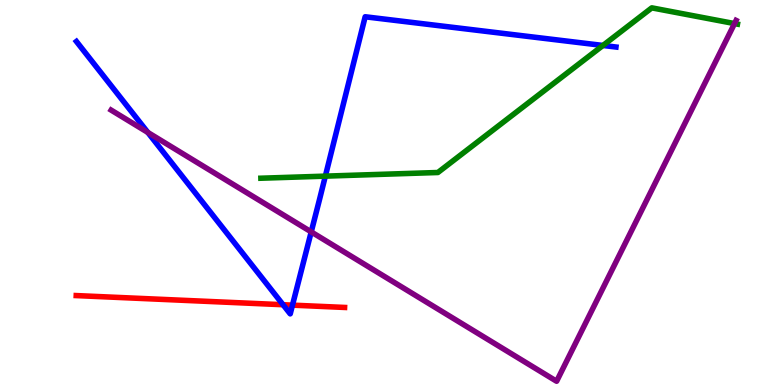[{'lines': ['blue', 'red'], 'intersections': [{'x': 3.65, 'y': 2.09}, {'x': 3.77, 'y': 2.07}]}, {'lines': ['green', 'red'], 'intersections': []}, {'lines': ['purple', 'red'], 'intersections': []}, {'lines': ['blue', 'green'], 'intersections': [{'x': 4.2, 'y': 5.42}, {'x': 7.78, 'y': 8.82}]}, {'lines': ['blue', 'purple'], 'intersections': [{'x': 1.91, 'y': 6.56}, {'x': 4.02, 'y': 3.98}]}, {'lines': ['green', 'purple'], 'intersections': [{'x': 9.48, 'y': 9.39}]}]